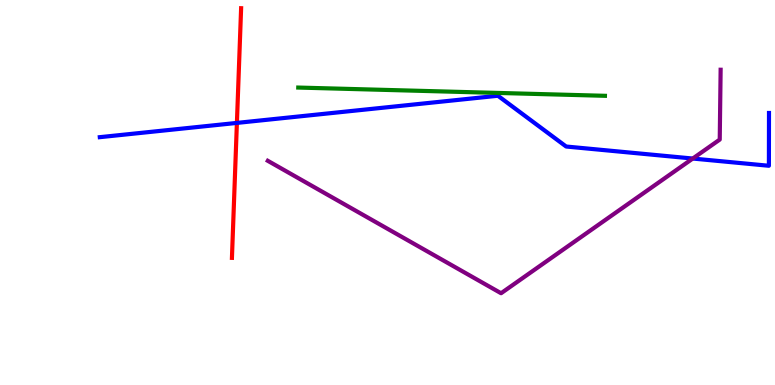[{'lines': ['blue', 'red'], 'intersections': [{'x': 3.06, 'y': 6.81}]}, {'lines': ['green', 'red'], 'intersections': []}, {'lines': ['purple', 'red'], 'intersections': []}, {'lines': ['blue', 'green'], 'intersections': []}, {'lines': ['blue', 'purple'], 'intersections': [{'x': 8.94, 'y': 5.88}]}, {'lines': ['green', 'purple'], 'intersections': []}]